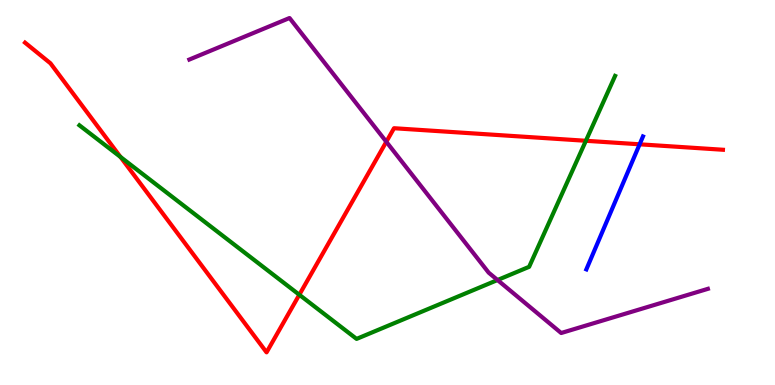[{'lines': ['blue', 'red'], 'intersections': [{'x': 8.25, 'y': 6.25}]}, {'lines': ['green', 'red'], 'intersections': [{'x': 1.55, 'y': 5.92}, {'x': 3.86, 'y': 2.34}, {'x': 7.56, 'y': 6.34}]}, {'lines': ['purple', 'red'], 'intersections': [{'x': 4.98, 'y': 6.32}]}, {'lines': ['blue', 'green'], 'intersections': []}, {'lines': ['blue', 'purple'], 'intersections': []}, {'lines': ['green', 'purple'], 'intersections': [{'x': 6.42, 'y': 2.73}]}]